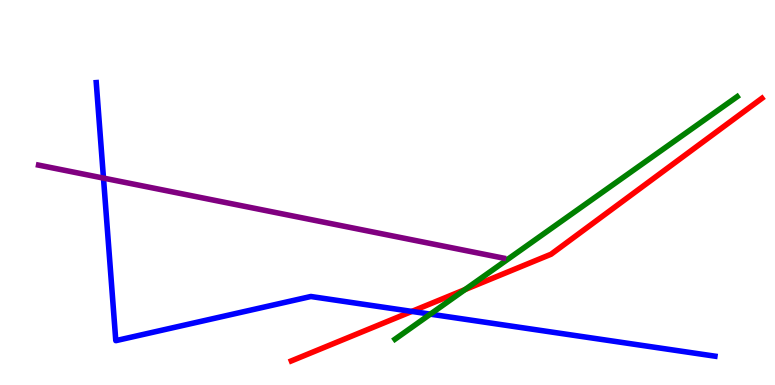[{'lines': ['blue', 'red'], 'intersections': [{'x': 5.31, 'y': 1.91}]}, {'lines': ['green', 'red'], 'intersections': [{'x': 6.0, 'y': 2.48}]}, {'lines': ['purple', 'red'], 'intersections': []}, {'lines': ['blue', 'green'], 'intersections': [{'x': 5.55, 'y': 1.84}]}, {'lines': ['blue', 'purple'], 'intersections': [{'x': 1.34, 'y': 5.37}]}, {'lines': ['green', 'purple'], 'intersections': []}]